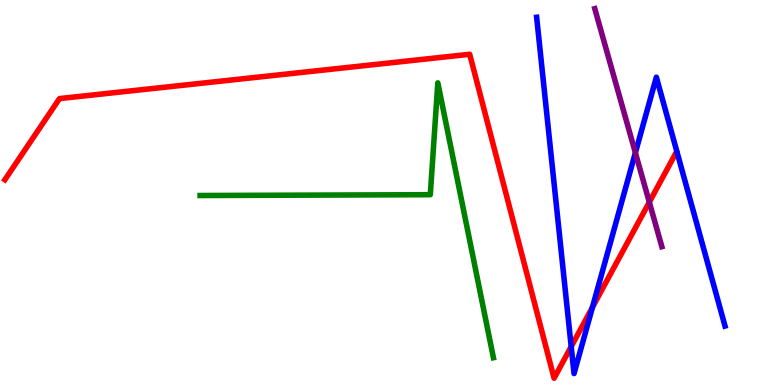[{'lines': ['blue', 'red'], 'intersections': [{'x': 7.37, 'y': 0.998}, {'x': 7.64, 'y': 2.02}]}, {'lines': ['green', 'red'], 'intersections': []}, {'lines': ['purple', 'red'], 'intersections': [{'x': 8.38, 'y': 4.75}]}, {'lines': ['blue', 'green'], 'intersections': []}, {'lines': ['blue', 'purple'], 'intersections': [{'x': 8.2, 'y': 6.03}]}, {'lines': ['green', 'purple'], 'intersections': []}]